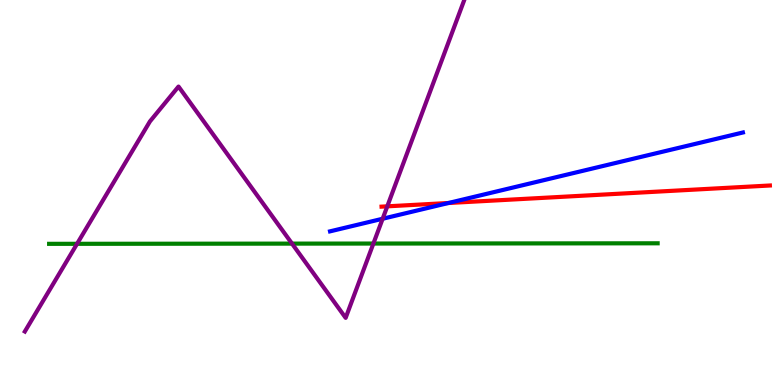[{'lines': ['blue', 'red'], 'intersections': [{'x': 5.79, 'y': 4.73}]}, {'lines': ['green', 'red'], 'intersections': []}, {'lines': ['purple', 'red'], 'intersections': [{'x': 5.0, 'y': 4.64}]}, {'lines': ['blue', 'green'], 'intersections': []}, {'lines': ['blue', 'purple'], 'intersections': [{'x': 4.94, 'y': 4.32}]}, {'lines': ['green', 'purple'], 'intersections': [{'x': 0.994, 'y': 3.67}, {'x': 3.77, 'y': 3.67}, {'x': 4.82, 'y': 3.67}]}]